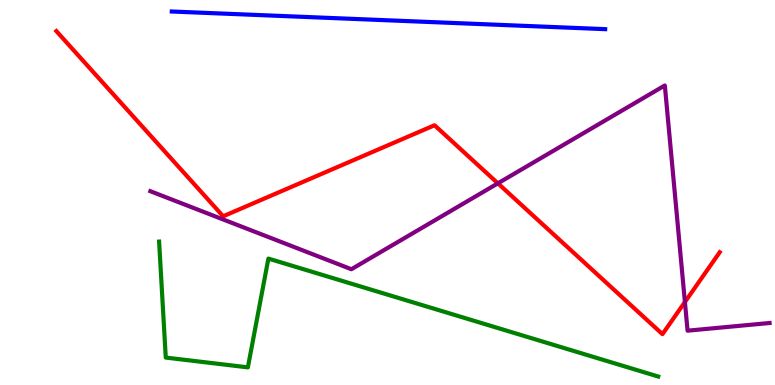[{'lines': ['blue', 'red'], 'intersections': []}, {'lines': ['green', 'red'], 'intersections': []}, {'lines': ['purple', 'red'], 'intersections': [{'x': 6.42, 'y': 5.24}, {'x': 8.84, 'y': 2.15}]}, {'lines': ['blue', 'green'], 'intersections': []}, {'lines': ['blue', 'purple'], 'intersections': []}, {'lines': ['green', 'purple'], 'intersections': []}]